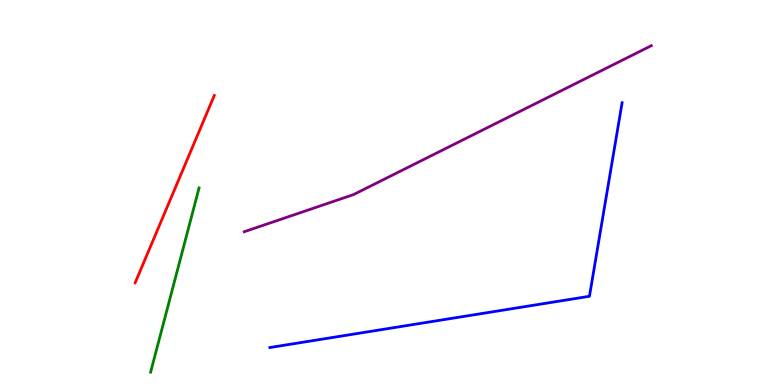[{'lines': ['blue', 'red'], 'intersections': []}, {'lines': ['green', 'red'], 'intersections': []}, {'lines': ['purple', 'red'], 'intersections': []}, {'lines': ['blue', 'green'], 'intersections': []}, {'lines': ['blue', 'purple'], 'intersections': []}, {'lines': ['green', 'purple'], 'intersections': []}]